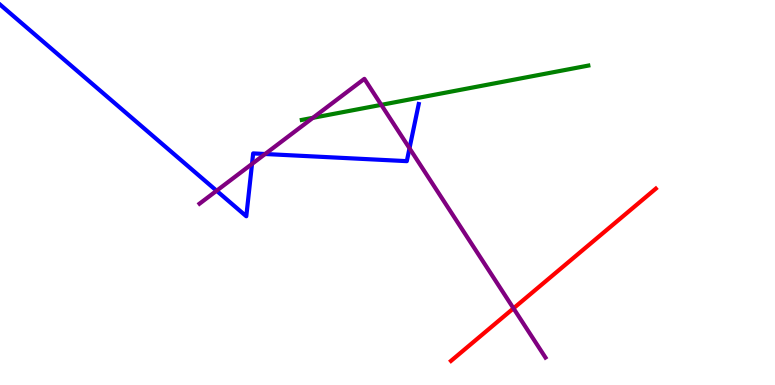[{'lines': ['blue', 'red'], 'intersections': []}, {'lines': ['green', 'red'], 'intersections': []}, {'lines': ['purple', 'red'], 'intersections': [{'x': 6.63, 'y': 1.99}]}, {'lines': ['blue', 'green'], 'intersections': []}, {'lines': ['blue', 'purple'], 'intersections': [{'x': 2.79, 'y': 5.05}, {'x': 3.25, 'y': 5.74}, {'x': 3.42, 'y': 6.0}, {'x': 5.28, 'y': 6.15}]}, {'lines': ['green', 'purple'], 'intersections': [{'x': 4.04, 'y': 6.94}, {'x': 4.92, 'y': 7.28}]}]